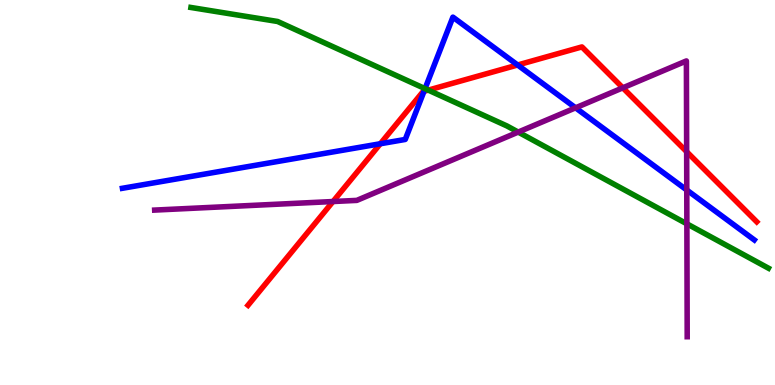[{'lines': ['blue', 'red'], 'intersections': [{'x': 4.91, 'y': 6.27}, {'x': 5.47, 'y': 7.63}, {'x': 6.68, 'y': 8.31}]}, {'lines': ['green', 'red'], 'intersections': [{'x': 5.53, 'y': 7.66}]}, {'lines': ['purple', 'red'], 'intersections': [{'x': 4.3, 'y': 4.77}, {'x': 8.04, 'y': 7.72}, {'x': 8.86, 'y': 6.06}]}, {'lines': ['blue', 'green'], 'intersections': [{'x': 5.48, 'y': 7.7}]}, {'lines': ['blue', 'purple'], 'intersections': [{'x': 7.43, 'y': 7.2}, {'x': 8.86, 'y': 5.06}]}, {'lines': ['green', 'purple'], 'intersections': [{'x': 6.69, 'y': 6.57}, {'x': 8.86, 'y': 4.19}]}]